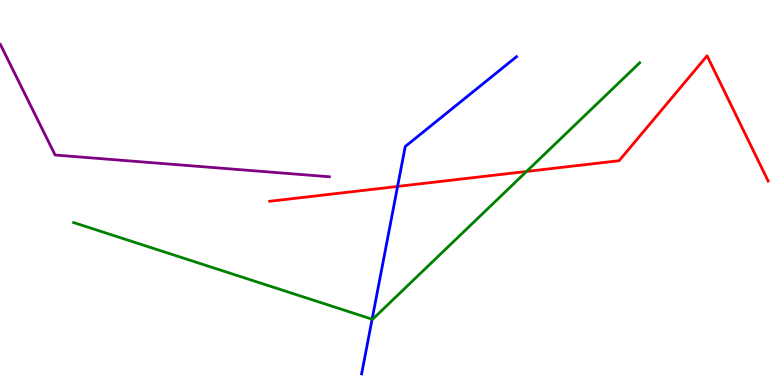[{'lines': ['blue', 'red'], 'intersections': [{'x': 5.13, 'y': 5.16}]}, {'lines': ['green', 'red'], 'intersections': [{'x': 6.79, 'y': 5.55}]}, {'lines': ['purple', 'red'], 'intersections': []}, {'lines': ['blue', 'green'], 'intersections': [{'x': 4.8, 'y': 1.71}]}, {'lines': ['blue', 'purple'], 'intersections': []}, {'lines': ['green', 'purple'], 'intersections': []}]